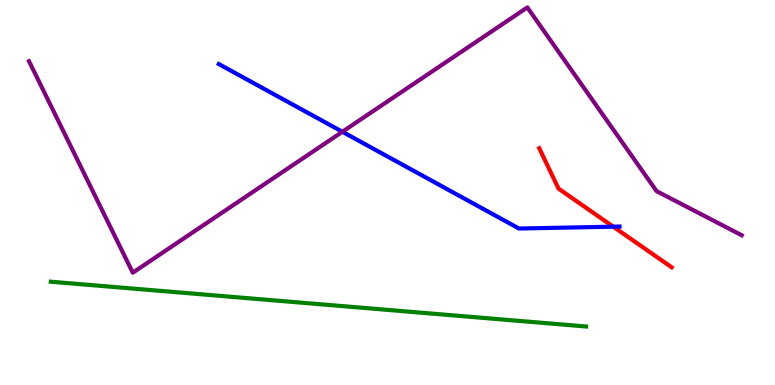[{'lines': ['blue', 'red'], 'intersections': [{'x': 7.91, 'y': 4.11}]}, {'lines': ['green', 'red'], 'intersections': []}, {'lines': ['purple', 'red'], 'intersections': []}, {'lines': ['blue', 'green'], 'intersections': []}, {'lines': ['blue', 'purple'], 'intersections': [{'x': 4.42, 'y': 6.58}]}, {'lines': ['green', 'purple'], 'intersections': []}]